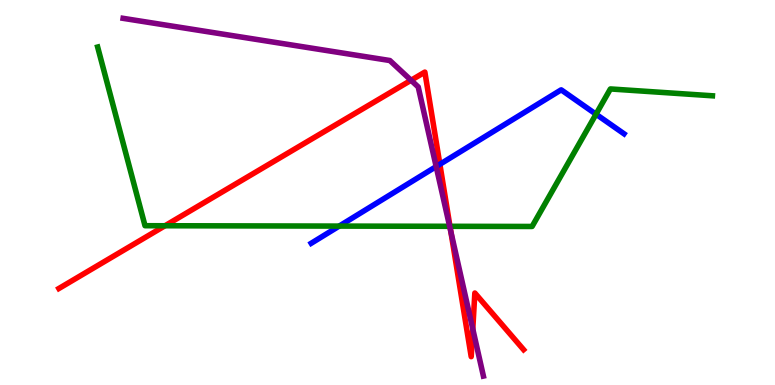[{'lines': ['blue', 'red'], 'intersections': [{'x': 5.68, 'y': 5.73}]}, {'lines': ['green', 'red'], 'intersections': [{'x': 2.13, 'y': 4.14}, {'x': 5.81, 'y': 4.12}]}, {'lines': ['purple', 'red'], 'intersections': [{'x': 5.3, 'y': 7.92}, {'x': 5.82, 'y': 3.98}, {'x': 6.1, 'y': 1.45}]}, {'lines': ['blue', 'green'], 'intersections': [{'x': 4.38, 'y': 4.13}, {'x': 7.69, 'y': 7.03}]}, {'lines': ['blue', 'purple'], 'intersections': [{'x': 5.63, 'y': 5.67}]}, {'lines': ['green', 'purple'], 'intersections': [{'x': 5.8, 'y': 4.12}]}]